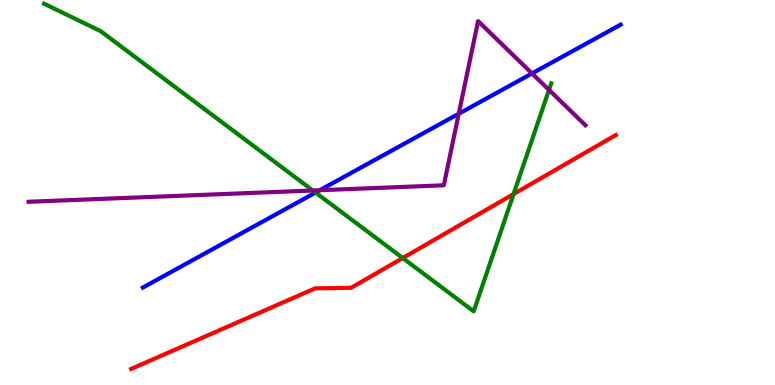[{'lines': ['blue', 'red'], 'intersections': []}, {'lines': ['green', 'red'], 'intersections': [{'x': 5.2, 'y': 3.3}, {'x': 6.63, 'y': 4.96}]}, {'lines': ['purple', 'red'], 'intersections': []}, {'lines': ['blue', 'green'], 'intersections': [{'x': 4.07, 'y': 5.0}]}, {'lines': ['blue', 'purple'], 'intersections': [{'x': 4.13, 'y': 5.06}, {'x': 5.92, 'y': 7.05}, {'x': 6.86, 'y': 8.09}]}, {'lines': ['green', 'purple'], 'intersections': [{'x': 4.04, 'y': 5.05}, {'x': 7.08, 'y': 7.66}]}]